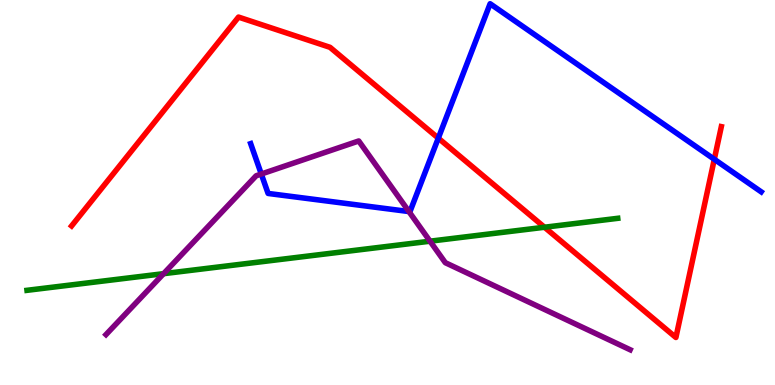[{'lines': ['blue', 'red'], 'intersections': [{'x': 5.66, 'y': 6.41}, {'x': 9.22, 'y': 5.86}]}, {'lines': ['green', 'red'], 'intersections': [{'x': 7.03, 'y': 4.1}]}, {'lines': ['purple', 'red'], 'intersections': []}, {'lines': ['blue', 'green'], 'intersections': []}, {'lines': ['blue', 'purple'], 'intersections': [{'x': 3.37, 'y': 5.48}, {'x': 5.28, 'y': 4.51}]}, {'lines': ['green', 'purple'], 'intersections': [{'x': 2.11, 'y': 2.89}, {'x': 5.55, 'y': 3.74}]}]